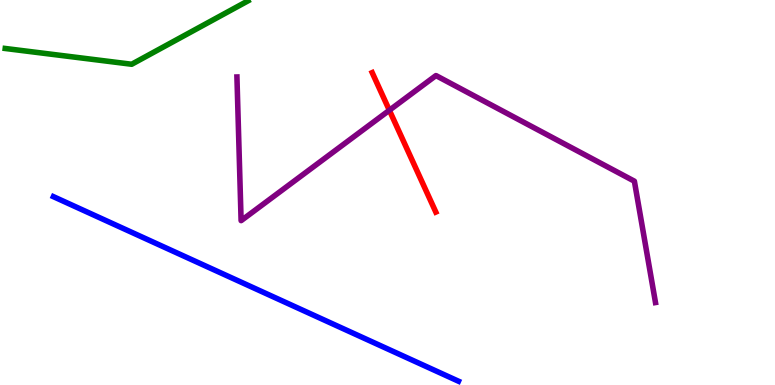[{'lines': ['blue', 'red'], 'intersections': []}, {'lines': ['green', 'red'], 'intersections': []}, {'lines': ['purple', 'red'], 'intersections': [{'x': 5.02, 'y': 7.14}]}, {'lines': ['blue', 'green'], 'intersections': []}, {'lines': ['blue', 'purple'], 'intersections': []}, {'lines': ['green', 'purple'], 'intersections': []}]